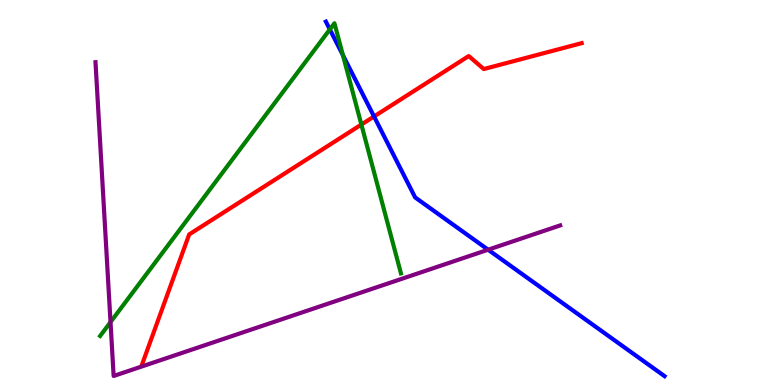[{'lines': ['blue', 'red'], 'intersections': [{'x': 4.83, 'y': 6.97}]}, {'lines': ['green', 'red'], 'intersections': [{'x': 4.66, 'y': 6.76}]}, {'lines': ['purple', 'red'], 'intersections': []}, {'lines': ['blue', 'green'], 'intersections': [{'x': 4.26, 'y': 9.24}, {'x': 4.42, 'y': 8.57}]}, {'lines': ['blue', 'purple'], 'intersections': [{'x': 6.3, 'y': 3.51}]}, {'lines': ['green', 'purple'], 'intersections': [{'x': 1.43, 'y': 1.63}]}]